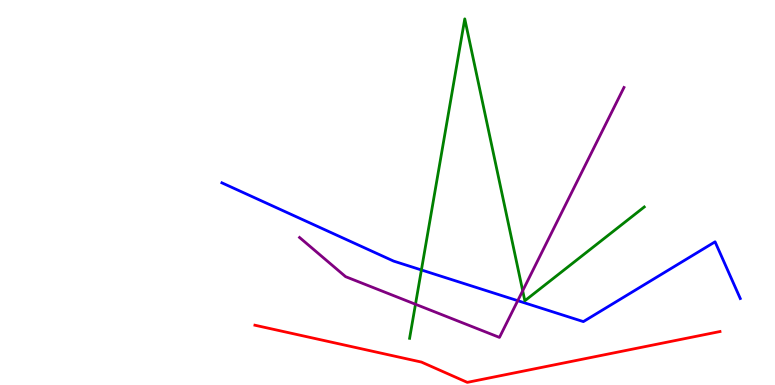[{'lines': ['blue', 'red'], 'intersections': []}, {'lines': ['green', 'red'], 'intersections': []}, {'lines': ['purple', 'red'], 'intersections': []}, {'lines': ['blue', 'green'], 'intersections': [{'x': 5.44, 'y': 2.99}]}, {'lines': ['blue', 'purple'], 'intersections': [{'x': 6.68, 'y': 2.19}]}, {'lines': ['green', 'purple'], 'intersections': [{'x': 5.36, 'y': 2.1}, {'x': 6.74, 'y': 2.45}]}]